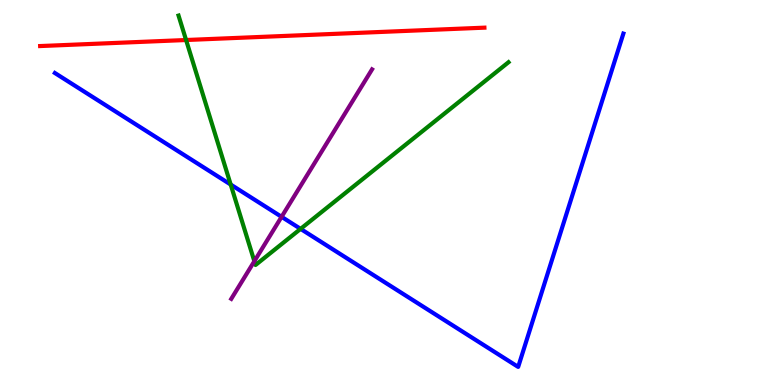[{'lines': ['blue', 'red'], 'intersections': []}, {'lines': ['green', 'red'], 'intersections': [{'x': 2.4, 'y': 8.96}]}, {'lines': ['purple', 'red'], 'intersections': []}, {'lines': ['blue', 'green'], 'intersections': [{'x': 2.98, 'y': 5.21}, {'x': 3.88, 'y': 4.06}]}, {'lines': ['blue', 'purple'], 'intersections': [{'x': 3.63, 'y': 4.37}]}, {'lines': ['green', 'purple'], 'intersections': [{'x': 3.28, 'y': 3.21}]}]